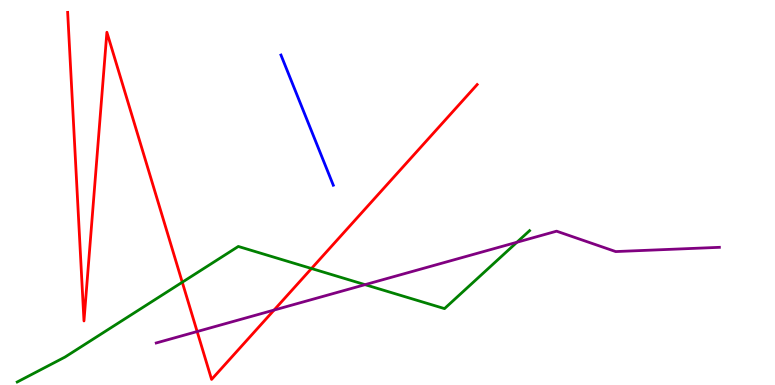[{'lines': ['blue', 'red'], 'intersections': []}, {'lines': ['green', 'red'], 'intersections': [{'x': 2.35, 'y': 2.67}, {'x': 4.02, 'y': 3.03}]}, {'lines': ['purple', 'red'], 'intersections': [{'x': 2.54, 'y': 1.39}, {'x': 3.54, 'y': 1.95}]}, {'lines': ['blue', 'green'], 'intersections': []}, {'lines': ['blue', 'purple'], 'intersections': []}, {'lines': ['green', 'purple'], 'intersections': [{'x': 4.71, 'y': 2.61}, {'x': 6.67, 'y': 3.71}]}]